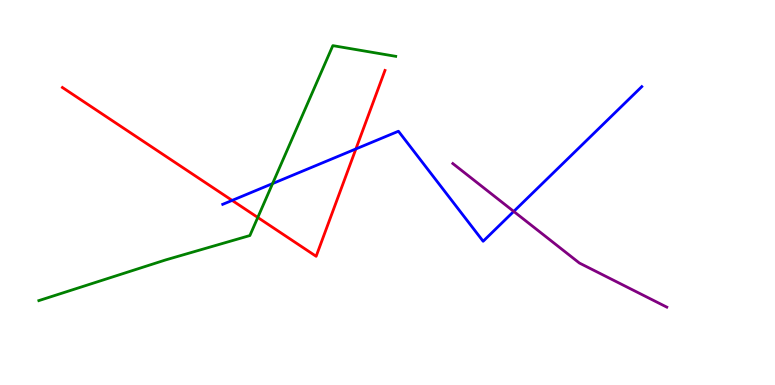[{'lines': ['blue', 'red'], 'intersections': [{'x': 3.0, 'y': 4.79}, {'x': 4.59, 'y': 6.13}]}, {'lines': ['green', 'red'], 'intersections': [{'x': 3.33, 'y': 4.35}]}, {'lines': ['purple', 'red'], 'intersections': []}, {'lines': ['blue', 'green'], 'intersections': [{'x': 3.52, 'y': 5.23}]}, {'lines': ['blue', 'purple'], 'intersections': [{'x': 6.63, 'y': 4.51}]}, {'lines': ['green', 'purple'], 'intersections': []}]